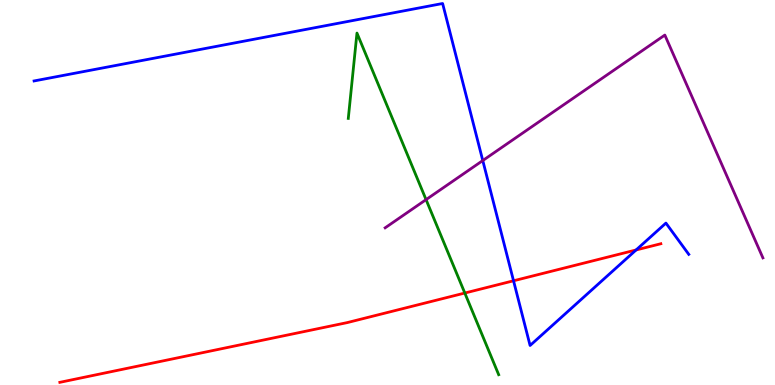[{'lines': ['blue', 'red'], 'intersections': [{'x': 6.63, 'y': 2.71}, {'x': 8.21, 'y': 3.51}]}, {'lines': ['green', 'red'], 'intersections': [{'x': 6.0, 'y': 2.39}]}, {'lines': ['purple', 'red'], 'intersections': []}, {'lines': ['blue', 'green'], 'intersections': []}, {'lines': ['blue', 'purple'], 'intersections': [{'x': 6.23, 'y': 5.83}]}, {'lines': ['green', 'purple'], 'intersections': [{'x': 5.5, 'y': 4.81}]}]